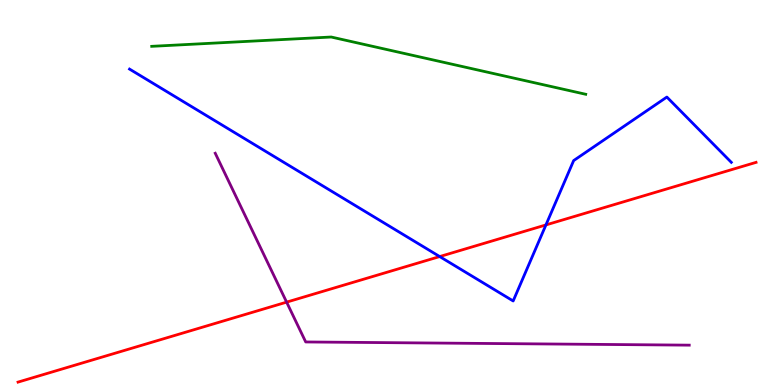[{'lines': ['blue', 'red'], 'intersections': [{'x': 5.67, 'y': 3.34}, {'x': 7.04, 'y': 4.16}]}, {'lines': ['green', 'red'], 'intersections': []}, {'lines': ['purple', 'red'], 'intersections': [{'x': 3.7, 'y': 2.15}]}, {'lines': ['blue', 'green'], 'intersections': []}, {'lines': ['blue', 'purple'], 'intersections': []}, {'lines': ['green', 'purple'], 'intersections': []}]